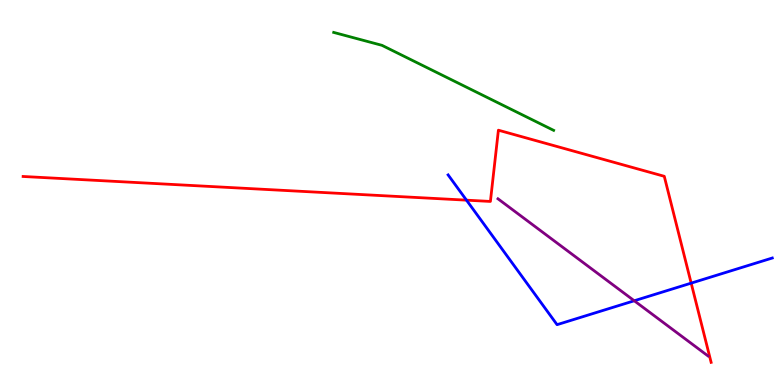[{'lines': ['blue', 'red'], 'intersections': [{'x': 6.02, 'y': 4.8}, {'x': 8.92, 'y': 2.65}]}, {'lines': ['green', 'red'], 'intersections': []}, {'lines': ['purple', 'red'], 'intersections': []}, {'lines': ['blue', 'green'], 'intersections': []}, {'lines': ['blue', 'purple'], 'intersections': [{'x': 8.18, 'y': 2.19}]}, {'lines': ['green', 'purple'], 'intersections': []}]